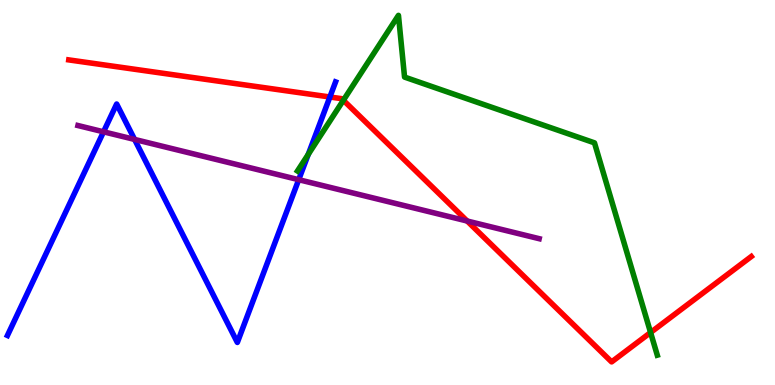[{'lines': ['blue', 'red'], 'intersections': [{'x': 4.26, 'y': 7.48}]}, {'lines': ['green', 'red'], 'intersections': [{'x': 4.43, 'y': 7.4}, {'x': 8.39, 'y': 1.36}]}, {'lines': ['purple', 'red'], 'intersections': [{'x': 6.03, 'y': 4.26}]}, {'lines': ['blue', 'green'], 'intersections': [{'x': 3.98, 'y': 5.99}]}, {'lines': ['blue', 'purple'], 'intersections': [{'x': 1.34, 'y': 6.58}, {'x': 1.74, 'y': 6.38}, {'x': 3.85, 'y': 5.33}]}, {'lines': ['green', 'purple'], 'intersections': []}]